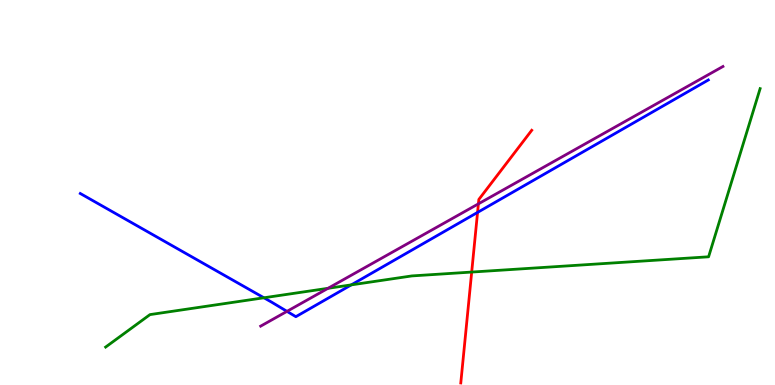[{'lines': ['blue', 'red'], 'intersections': [{'x': 6.16, 'y': 4.48}]}, {'lines': ['green', 'red'], 'intersections': [{'x': 6.09, 'y': 2.93}]}, {'lines': ['purple', 'red'], 'intersections': [{'x': 6.17, 'y': 4.71}]}, {'lines': ['blue', 'green'], 'intersections': [{'x': 3.41, 'y': 2.27}, {'x': 4.53, 'y': 2.6}]}, {'lines': ['blue', 'purple'], 'intersections': [{'x': 3.7, 'y': 1.91}]}, {'lines': ['green', 'purple'], 'intersections': [{'x': 4.23, 'y': 2.51}]}]